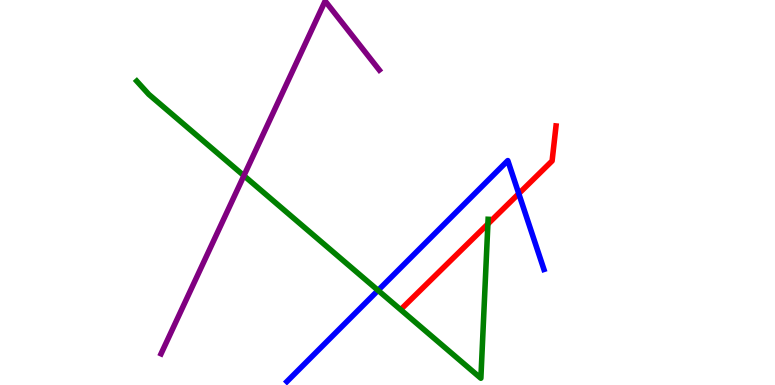[{'lines': ['blue', 'red'], 'intersections': [{'x': 6.69, 'y': 4.97}]}, {'lines': ['green', 'red'], 'intersections': [{'x': 6.3, 'y': 4.18}]}, {'lines': ['purple', 'red'], 'intersections': []}, {'lines': ['blue', 'green'], 'intersections': [{'x': 4.88, 'y': 2.46}]}, {'lines': ['blue', 'purple'], 'intersections': []}, {'lines': ['green', 'purple'], 'intersections': [{'x': 3.15, 'y': 5.44}]}]